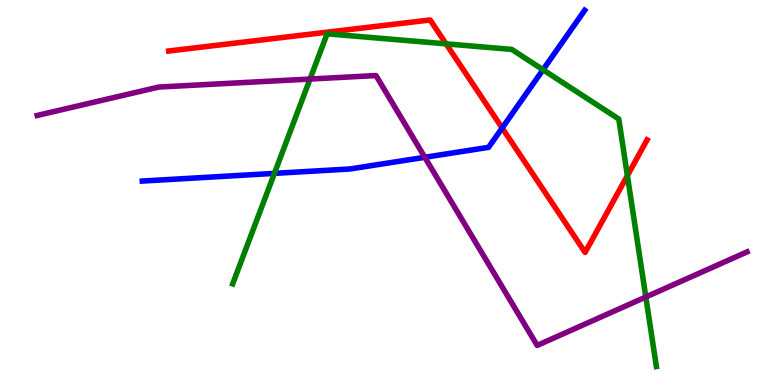[{'lines': ['blue', 'red'], 'intersections': [{'x': 6.48, 'y': 6.68}]}, {'lines': ['green', 'red'], 'intersections': [{'x': 5.76, 'y': 8.86}, {'x': 8.1, 'y': 5.44}]}, {'lines': ['purple', 'red'], 'intersections': []}, {'lines': ['blue', 'green'], 'intersections': [{'x': 3.54, 'y': 5.5}, {'x': 7.01, 'y': 8.19}]}, {'lines': ['blue', 'purple'], 'intersections': [{'x': 5.48, 'y': 5.91}]}, {'lines': ['green', 'purple'], 'intersections': [{'x': 4.0, 'y': 7.95}, {'x': 8.33, 'y': 2.29}]}]